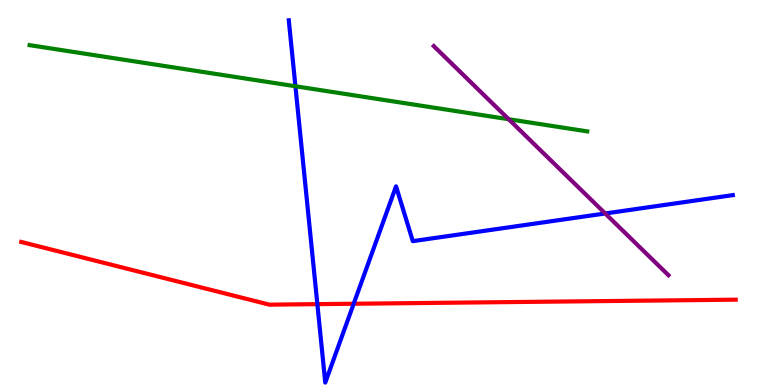[{'lines': ['blue', 'red'], 'intersections': [{'x': 4.09, 'y': 2.1}, {'x': 4.56, 'y': 2.11}]}, {'lines': ['green', 'red'], 'intersections': []}, {'lines': ['purple', 'red'], 'intersections': []}, {'lines': ['blue', 'green'], 'intersections': [{'x': 3.81, 'y': 7.76}]}, {'lines': ['blue', 'purple'], 'intersections': [{'x': 7.81, 'y': 4.46}]}, {'lines': ['green', 'purple'], 'intersections': [{'x': 6.56, 'y': 6.9}]}]